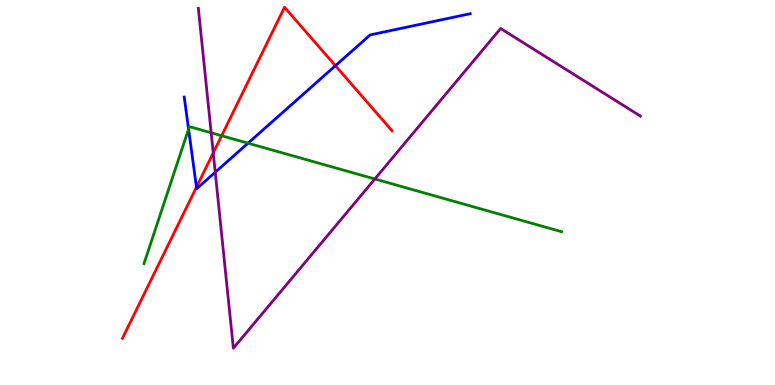[{'lines': ['blue', 'red'], 'intersections': [{'x': 2.54, 'y': 5.14}, {'x': 4.33, 'y': 8.29}]}, {'lines': ['green', 'red'], 'intersections': [{'x': 2.86, 'y': 6.47}]}, {'lines': ['purple', 'red'], 'intersections': [{'x': 2.75, 'y': 6.03}]}, {'lines': ['blue', 'green'], 'intersections': [{'x': 2.43, 'y': 6.65}, {'x': 3.2, 'y': 6.28}]}, {'lines': ['blue', 'purple'], 'intersections': [{'x': 2.78, 'y': 5.53}]}, {'lines': ['green', 'purple'], 'intersections': [{'x': 2.72, 'y': 6.55}, {'x': 4.84, 'y': 5.35}]}]